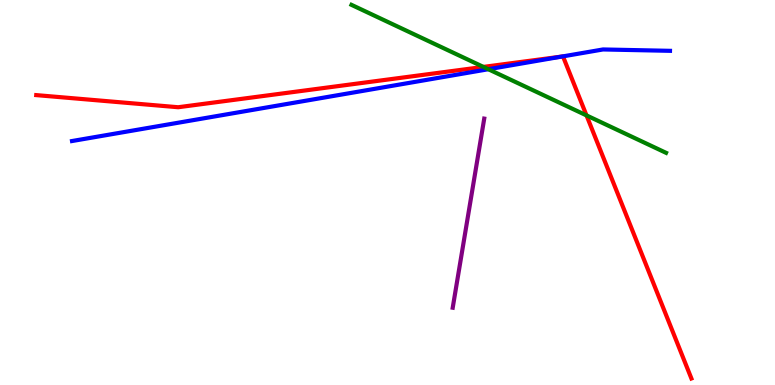[{'lines': ['blue', 'red'], 'intersections': [{'x': 7.26, 'y': 8.53}]}, {'lines': ['green', 'red'], 'intersections': [{'x': 6.24, 'y': 8.26}, {'x': 7.57, 'y': 7.0}]}, {'lines': ['purple', 'red'], 'intersections': []}, {'lines': ['blue', 'green'], 'intersections': [{'x': 6.3, 'y': 8.2}]}, {'lines': ['blue', 'purple'], 'intersections': []}, {'lines': ['green', 'purple'], 'intersections': []}]